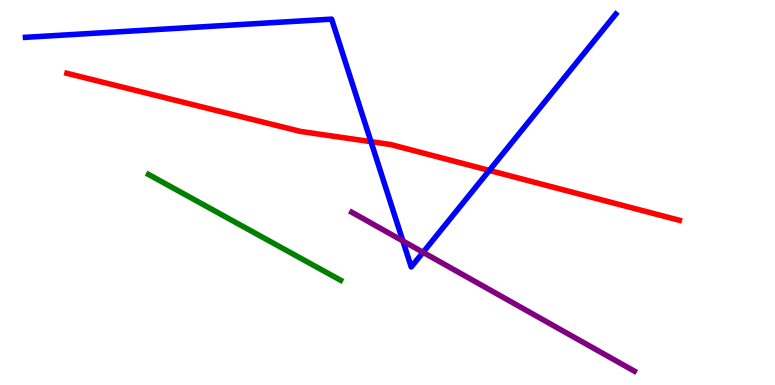[{'lines': ['blue', 'red'], 'intersections': [{'x': 4.79, 'y': 6.32}, {'x': 6.31, 'y': 5.57}]}, {'lines': ['green', 'red'], 'intersections': []}, {'lines': ['purple', 'red'], 'intersections': []}, {'lines': ['blue', 'green'], 'intersections': []}, {'lines': ['blue', 'purple'], 'intersections': [{'x': 5.2, 'y': 3.74}, {'x': 5.46, 'y': 3.45}]}, {'lines': ['green', 'purple'], 'intersections': []}]